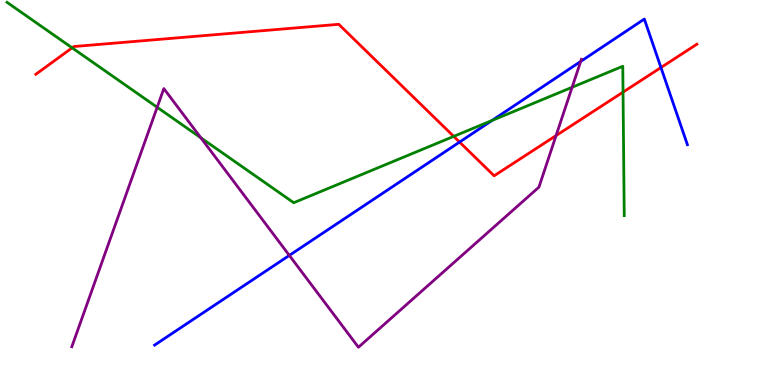[{'lines': ['blue', 'red'], 'intersections': [{'x': 5.93, 'y': 6.31}, {'x': 8.53, 'y': 8.25}]}, {'lines': ['green', 'red'], 'intersections': [{'x': 0.931, 'y': 8.76}, {'x': 5.85, 'y': 6.46}, {'x': 8.04, 'y': 7.61}]}, {'lines': ['purple', 'red'], 'intersections': [{'x': 7.17, 'y': 6.48}]}, {'lines': ['blue', 'green'], 'intersections': [{'x': 6.35, 'y': 6.87}]}, {'lines': ['blue', 'purple'], 'intersections': [{'x': 3.73, 'y': 3.37}, {'x': 7.49, 'y': 8.4}]}, {'lines': ['green', 'purple'], 'intersections': [{'x': 2.03, 'y': 7.21}, {'x': 2.59, 'y': 6.42}, {'x': 7.38, 'y': 7.73}]}]